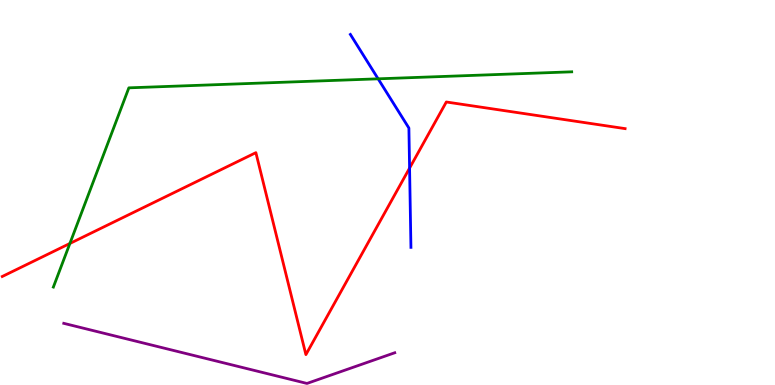[{'lines': ['blue', 'red'], 'intersections': [{'x': 5.28, 'y': 5.63}]}, {'lines': ['green', 'red'], 'intersections': [{'x': 0.902, 'y': 3.68}]}, {'lines': ['purple', 'red'], 'intersections': []}, {'lines': ['blue', 'green'], 'intersections': [{'x': 4.88, 'y': 7.95}]}, {'lines': ['blue', 'purple'], 'intersections': []}, {'lines': ['green', 'purple'], 'intersections': []}]